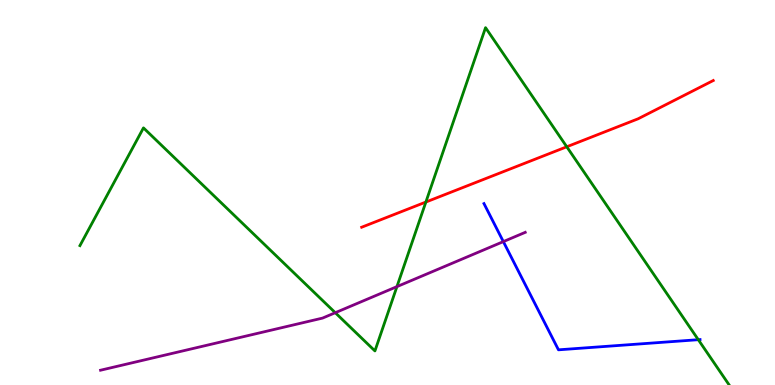[{'lines': ['blue', 'red'], 'intersections': []}, {'lines': ['green', 'red'], 'intersections': [{'x': 5.5, 'y': 4.75}, {'x': 7.31, 'y': 6.19}]}, {'lines': ['purple', 'red'], 'intersections': []}, {'lines': ['blue', 'green'], 'intersections': [{'x': 9.01, 'y': 1.18}]}, {'lines': ['blue', 'purple'], 'intersections': [{'x': 6.49, 'y': 3.72}]}, {'lines': ['green', 'purple'], 'intersections': [{'x': 4.33, 'y': 1.88}, {'x': 5.12, 'y': 2.56}]}]